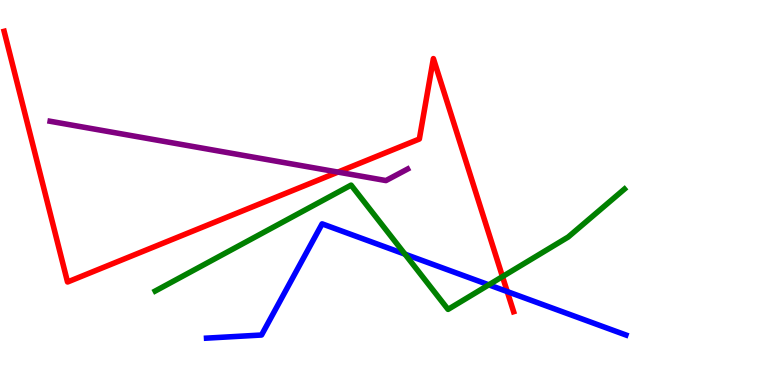[{'lines': ['blue', 'red'], 'intersections': [{'x': 6.55, 'y': 2.43}]}, {'lines': ['green', 'red'], 'intersections': [{'x': 6.48, 'y': 2.82}]}, {'lines': ['purple', 'red'], 'intersections': [{'x': 4.36, 'y': 5.53}]}, {'lines': ['blue', 'green'], 'intersections': [{'x': 5.23, 'y': 3.4}, {'x': 6.31, 'y': 2.6}]}, {'lines': ['blue', 'purple'], 'intersections': []}, {'lines': ['green', 'purple'], 'intersections': []}]